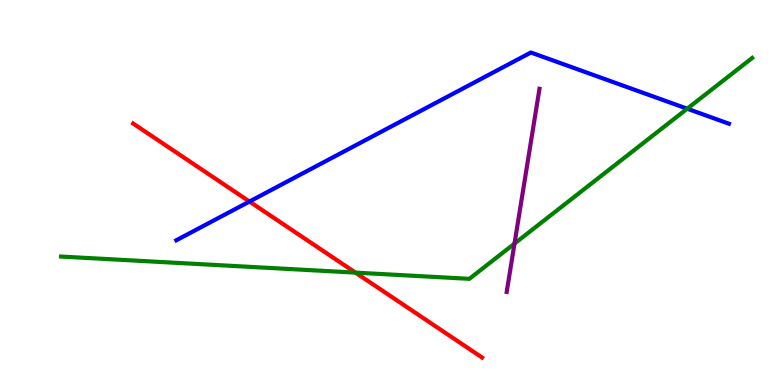[{'lines': ['blue', 'red'], 'intersections': [{'x': 3.22, 'y': 4.77}]}, {'lines': ['green', 'red'], 'intersections': [{'x': 4.59, 'y': 2.92}]}, {'lines': ['purple', 'red'], 'intersections': []}, {'lines': ['blue', 'green'], 'intersections': [{'x': 8.87, 'y': 7.18}]}, {'lines': ['blue', 'purple'], 'intersections': []}, {'lines': ['green', 'purple'], 'intersections': [{'x': 6.64, 'y': 3.67}]}]